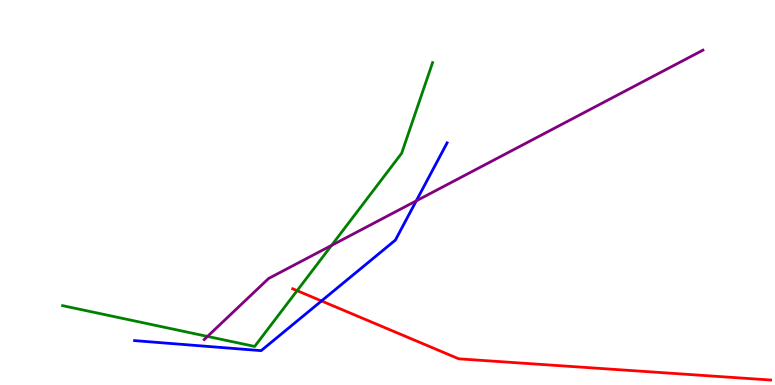[{'lines': ['blue', 'red'], 'intersections': [{'x': 4.15, 'y': 2.18}]}, {'lines': ['green', 'red'], 'intersections': [{'x': 3.83, 'y': 2.45}]}, {'lines': ['purple', 'red'], 'intersections': []}, {'lines': ['blue', 'green'], 'intersections': []}, {'lines': ['blue', 'purple'], 'intersections': [{'x': 5.37, 'y': 4.78}]}, {'lines': ['green', 'purple'], 'intersections': [{'x': 2.68, 'y': 1.26}, {'x': 4.28, 'y': 3.63}]}]